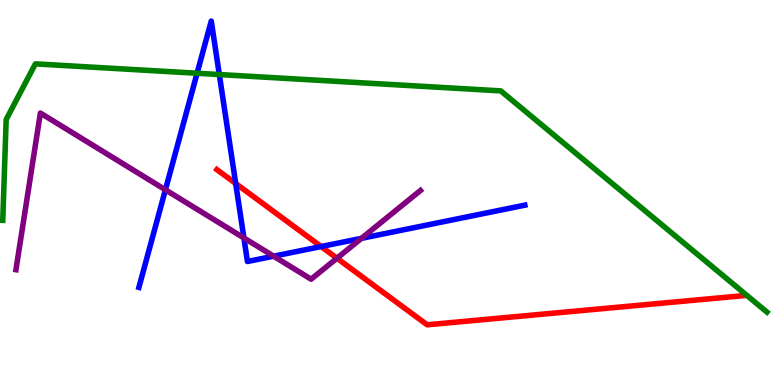[{'lines': ['blue', 'red'], 'intersections': [{'x': 3.04, 'y': 5.23}, {'x': 4.14, 'y': 3.6}]}, {'lines': ['green', 'red'], 'intersections': []}, {'lines': ['purple', 'red'], 'intersections': [{'x': 4.35, 'y': 3.29}]}, {'lines': ['blue', 'green'], 'intersections': [{'x': 2.54, 'y': 8.1}, {'x': 2.83, 'y': 8.06}]}, {'lines': ['blue', 'purple'], 'intersections': [{'x': 2.13, 'y': 5.07}, {'x': 3.15, 'y': 3.82}, {'x': 3.53, 'y': 3.35}, {'x': 4.66, 'y': 3.81}]}, {'lines': ['green', 'purple'], 'intersections': []}]